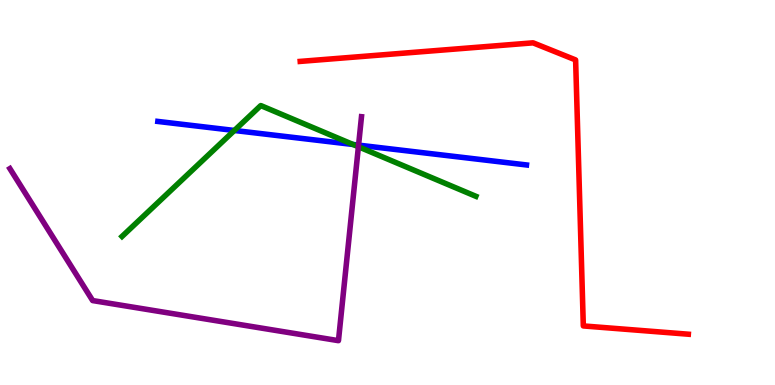[{'lines': ['blue', 'red'], 'intersections': []}, {'lines': ['green', 'red'], 'intersections': []}, {'lines': ['purple', 'red'], 'intersections': []}, {'lines': ['blue', 'green'], 'intersections': [{'x': 3.02, 'y': 6.61}, {'x': 4.56, 'y': 6.25}]}, {'lines': ['blue', 'purple'], 'intersections': [{'x': 4.63, 'y': 6.23}]}, {'lines': ['green', 'purple'], 'intersections': [{'x': 4.62, 'y': 6.19}]}]